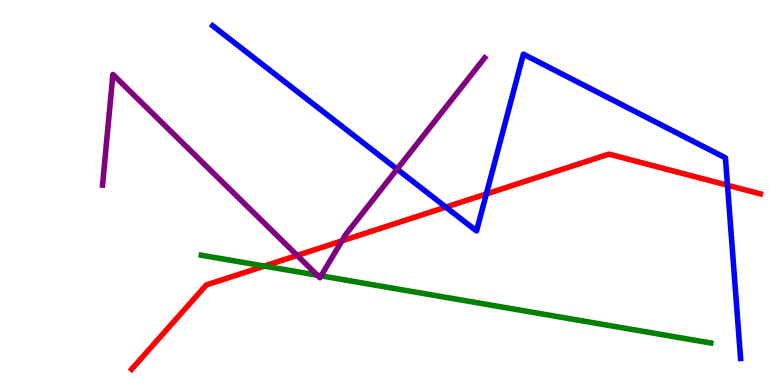[{'lines': ['blue', 'red'], 'intersections': [{'x': 5.75, 'y': 4.62}, {'x': 6.28, 'y': 4.96}, {'x': 9.39, 'y': 5.19}]}, {'lines': ['green', 'red'], 'intersections': [{'x': 3.41, 'y': 3.09}]}, {'lines': ['purple', 'red'], 'intersections': [{'x': 3.83, 'y': 3.37}, {'x': 4.41, 'y': 3.74}]}, {'lines': ['blue', 'green'], 'intersections': []}, {'lines': ['blue', 'purple'], 'intersections': [{'x': 5.12, 'y': 5.61}]}, {'lines': ['green', 'purple'], 'intersections': [{'x': 4.09, 'y': 2.85}, {'x': 4.14, 'y': 2.84}]}]